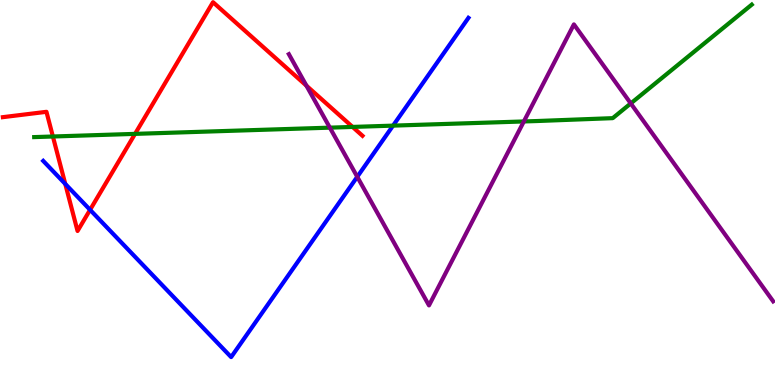[{'lines': ['blue', 'red'], 'intersections': [{'x': 0.842, 'y': 5.22}, {'x': 1.16, 'y': 4.55}]}, {'lines': ['green', 'red'], 'intersections': [{'x': 0.682, 'y': 6.45}, {'x': 1.74, 'y': 6.52}, {'x': 4.55, 'y': 6.7}]}, {'lines': ['purple', 'red'], 'intersections': [{'x': 3.95, 'y': 7.77}]}, {'lines': ['blue', 'green'], 'intersections': [{'x': 5.07, 'y': 6.74}]}, {'lines': ['blue', 'purple'], 'intersections': [{'x': 4.61, 'y': 5.41}]}, {'lines': ['green', 'purple'], 'intersections': [{'x': 4.26, 'y': 6.68}, {'x': 6.76, 'y': 6.85}, {'x': 8.14, 'y': 7.31}]}]